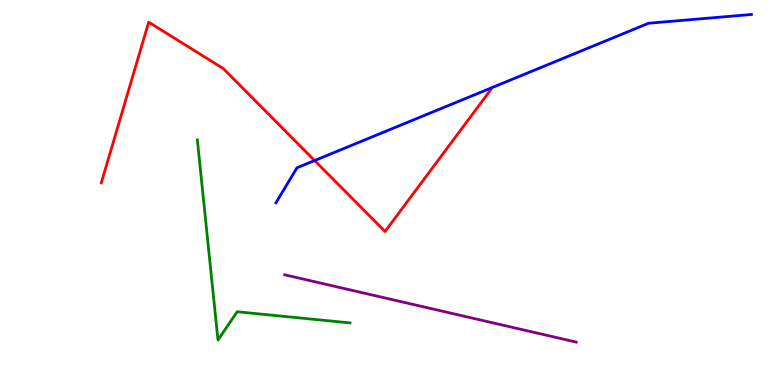[{'lines': ['blue', 'red'], 'intersections': [{'x': 4.06, 'y': 5.83}]}, {'lines': ['green', 'red'], 'intersections': []}, {'lines': ['purple', 'red'], 'intersections': []}, {'lines': ['blue', 'green'], 'intersections': []}, {'lines': ['blue', 'purple'], 'intersections': []}, {'lines': ['green', 'purple'], 'intersections': []}]